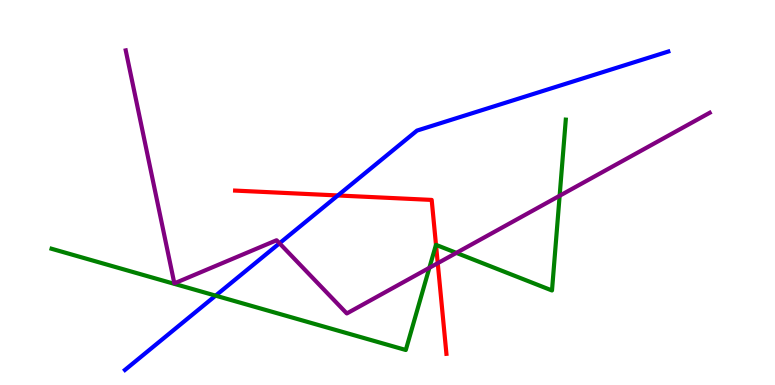[{'lines': ['blue', 'red'], 'intersections': [{'x': 4.36, 'y': 4.92}]}, {'lines': ['green', 'red'], 'intersections': [{'x': 5.63, 'y': 3.64}]}, {'lines': ['purple', 'red'], 'intersections': [{'x': 5.65, 'y': 3.16}]}, {'lines': ['blue', 'green'], 'intersections': [{'x': 2.78, 'y': 2.32}]}, {'lines': ['blue', 'purple'], 'intersections': [{'x': 3.61, 'y': 3.68}]}, {'lines': ['green', 'purple'], 'intersections': [{'x': 5.54, 'y': 3.04}, {'x': 5.89, 'y': 3.43}, {'x': 7.22, 'y': 4.92}]}]